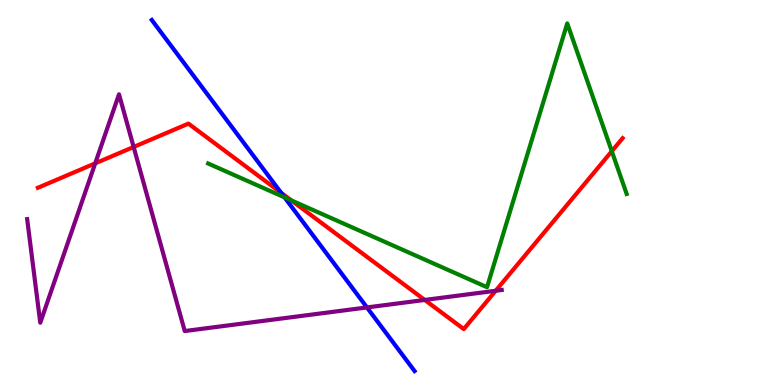[{'lines': ['blue', 'red'], 'intersections': [{'x': 3.63, 'y': 4.99}]}, {'lines': ['green', 'red'], 'intersections': [{'x': 3.76, 'y': 4.8}, {'x': 7.89, 'y': 6.07}]}, {'lines': ['purple', 'red'], 'intersections': [{'x': 1.23, 'y': 5.76}, {'x': 1.72, 'y': 6.18}, {'x': 5.48, 'y': 2.21}, {'x': 6.4, 'y': 2.45}]}, {'lines': ['blue', 'green'], 'intersections': [{'x': 3.67, 'y': 4.87}]}, {'lines': ['blue', 'purple'], 'intersections': [{'x': 4.73, 'y': 2.01}]}, {'lines': ['green', 'purple'], 'intersections': []}]